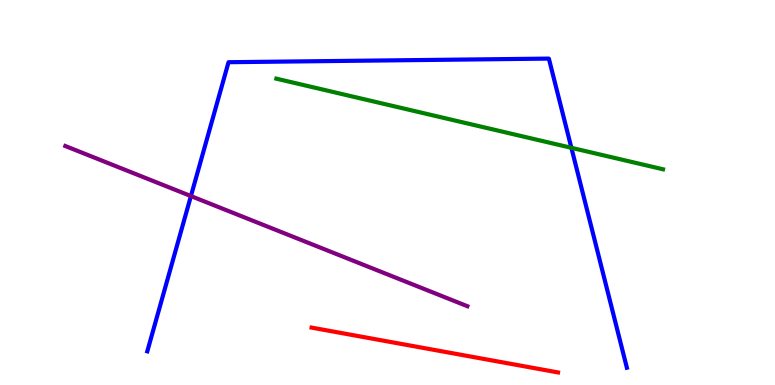[{'lines': ['blue', 'red'], 'intersections': []}, {'lines': ['green', 'red'], 'intersections': []}, {'lines': ['purple', 'red'], 'intersections': []}, {'lines': ['blue', 'green'], 'intersections': [{'x': 7.37, 'y': 6.16}]}, {'lines': ['blue', 'purple'], 'intersections': [{'x': 2.46, 'y': 4.91}]}, {'lines': ['green', 'purple'], 'intersections': []}]